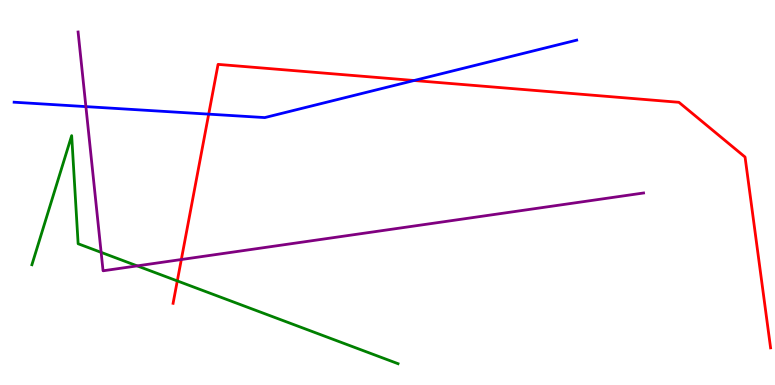[{'lines': ['blue', 'red'], 'intersections': [{'x': 2.69, 'y': 7.04}, {'x': 5.34, 'y': 7.91}]}, {'lines': ['green', 'red'], 'intersections': [{'x': 2.29, 'y': 2.7}]}, {'lines': ['purple', 'red'], 'intersections': [{'x': 2.34, 'y': 3.26}]}, {'lines': ['blue', 'green'], 'intersections': []}, {'lines': ['blue', 'purple'], 'intersections': [{'x': 1.11, 'y': 7.23}]}, {'lines': ['green', 'purple'], 'intersections': [{'x': 1.3, 'y': 3.45}, {'x': 1.77, 'y': 3.09}]}]